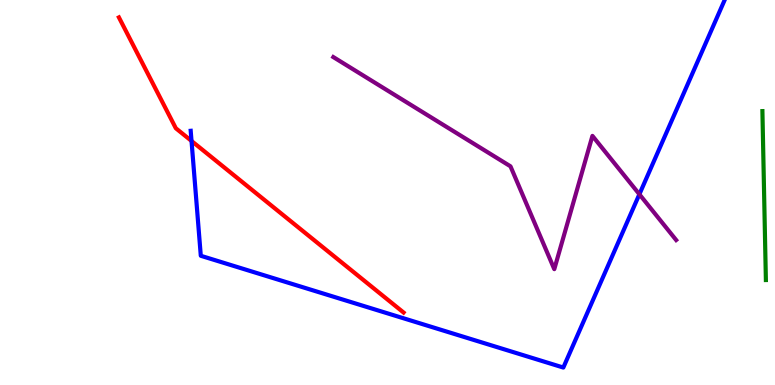[{'lines': ['blue', 'red'], 'intersections': [{'x': 2.47, 'y': 6.34}]}, {'lines': ['green', 'red'], 'intersections': []}, {'lines': ['purple', 'red'], 'intersections': []}, {'lines': ['blue', 'green'], 'intersections': []}, {'lines': ['blue', 'purple'], 'intersections': [{'x': 8.25, 'y': 4.95}]}, {'lines': ['green', 'purple'], 'intersections': []}]